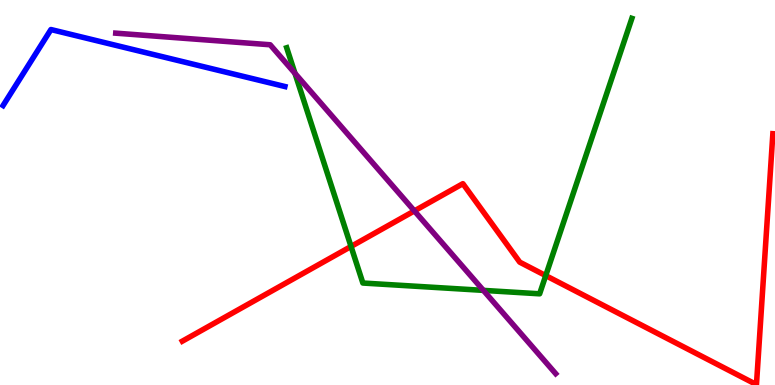[{'lines': ['blue', 'red'], 'intersections': []}, {'lines': ['green', 'red'], 'intersections': [{'x': 4.53, 'y': 3.6}, {'x': 7.04, 'y': 2.84}]}, {'lines': ['purple', 'red'], 'intersections': [{'x': 5.35, 'y': 4.52}]}, {'lines': ['blue', 'green'], 'intersections': []}, {'lines': ['blue', 'purple'], 'intersections': []}, {'lines': ['green', 'purple'], 'intersections': [{'x': 3.81, 'y': 8.09}, {'x': 6.24, 'y': 2.46}]}]